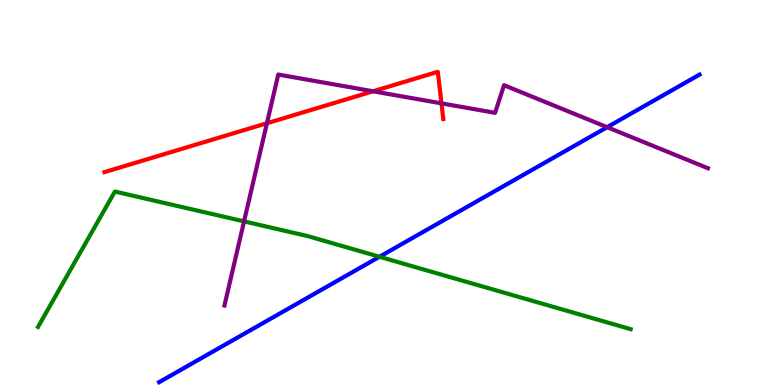[{'lines': ['blue', 'red'], 'intersections': []}, {'lines': ['green', 'red'], 'intersections': []}, {'lines': ['purple', 'red'], 'intersections': [{'x': 3.44, 'y': 6.8}, {'x': 4.81, 'y': 7.63}, {'x': 5.7, 'y': 7.32}]}, {'lines': ['blue', 'green'], 'intersections': [{'x': 4.9, 'y': 3.33}]}, {'lines': ['blue', 'purple'], 'intersections': [{'x': 7.83, 'y': 6.7}]}, {'lines': ['green', 'purple'], 'intersections': [{'x': 3.15, 'y': 4.25}]}]